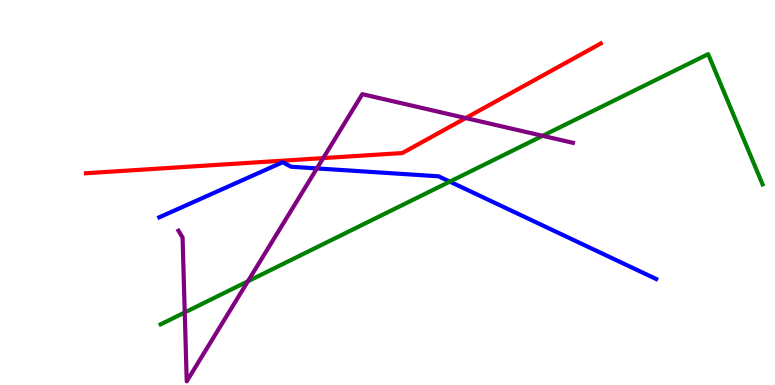[{'lines': ['blue', 'red'], 'intersections': []}, {'lines': ['green', 'red'], 'intersections': []}, {'lines': ['purple', 'red'], 'intersections': [{'x': 4.17, 'y': 5.89}, {'x': 6.01, 'y': 6.93}]}, {'lines': ['blue', 'green'], 'intersections': [{'x': 5.8, 'y': 5.28}]}, {'lines': ['blue', 'purple'], 'intersections': [{'x': 4.09, 'y': 5.63}]}, {'lines': ['green', 'purple'], 'intersections': [{'x': 2.38, 'y': 1.88}, {'x': 3.2, 'y': 2.69}, {'x': 7.0, 'y': 6.47}]}]